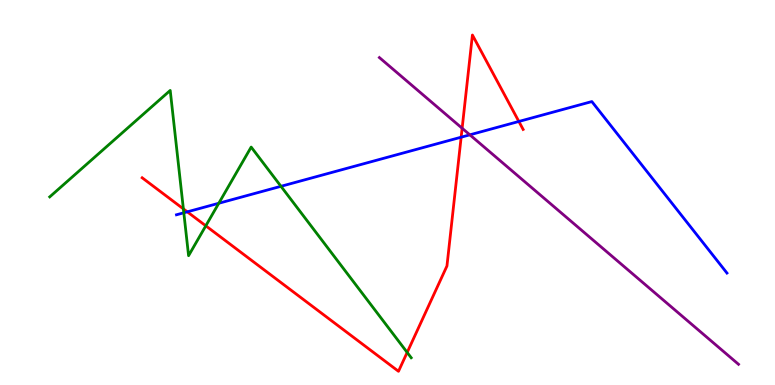[{'lines': ['blue', 'red'], 'intersections': [{'x': 2.42, 'y': 4.5}, {'x': 5.95, 'y': 6.44}, {'x': 6.69, 'y': 6.85}]}, {'lines': ['green', 'red'], 'intersections': [{'x': 2.37, 'y': 4.57}, {'x': 2.66, 'y': 4.13}, {'x': 5.25, 'y': 0.846}]}, {'lines': ['purple', 'red'], 'intersections': [{'x': 5.96, 'y': 6.67}]}, {'lines': ['blue', 'green'], 'intersections': [{'x': 2.37, 'y': 4.47}, {'x': 2.82, 'y': 4.72}, {'x': 3.63, 'y': 5.16}]}, {'lines': ['blue', 'purple'], 'intersections': [{'x': 6.06, 'y': 6.5}]}, {'lines': ['green', 'purple'], 'intersections': []}]